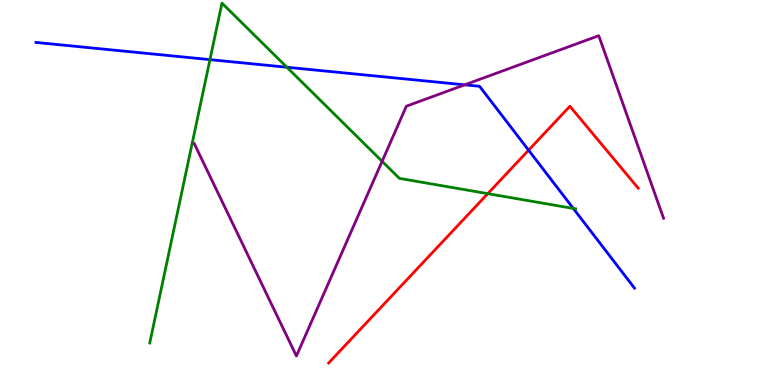[{'lines': ['blue', 'red'], 'intersections': [{'x': 6.82, 'y': 6.1}]}, {'lines': ['green', 'red'], 'intersections': [{'x': 6.29, 'y': 4.97}]}, {'lines': ['purple', 'red'], 'intersections': []}, {'lines': ['blue', 'green'], 'intersections': [{'x': 2.71, 'y': 8.45}, {'x': 3.7, 'y': 8.25}, {'x': 7.4, 'y': 4.59}]}, {'lines': ['blue', 'purple'], 'intersections': [{'x': 6.0, 'y': 7.8}]}, {'lines': ['green', 'purple'], 'intersections': [{'x': 4.93, 'y': 5.81}]}]